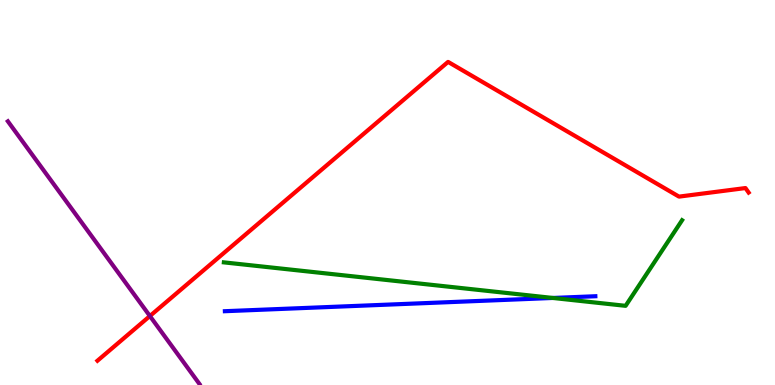[{'lines': ['blue', 'red'], 'intersections': []}, {'lines': ['green', 'red'], 'intersections': []}, {'lines': ['purple', 'red'], 'intersections': [{'x': 1.93, 'y': 1.79}]}, {'lines': ['blue', 'green'], 'intersections': [{'x': 7.13, 'y': 2.26}]}, {'lines': ['blue', 'purple'], 'intersections': []}, {'lines': ['green', 'purple'], 'intersections': []}]